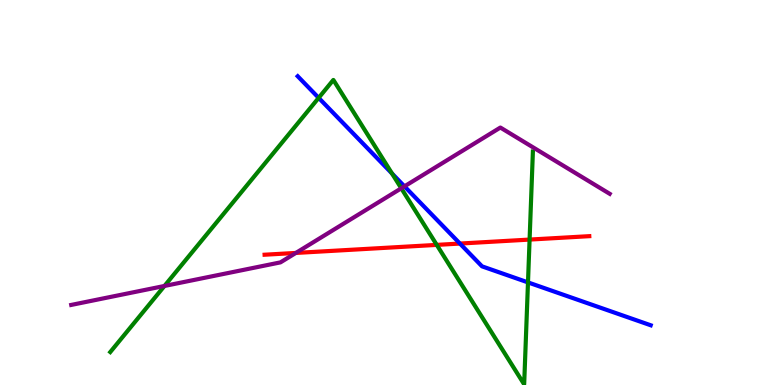[{'lines': ['blue', 'red'], 'intersections': [{'x': 5.93, 'y': 3.67}]}, {'lines': ['green', 'red'], 'intersections': [{'x': 5.64, 'y': 3.64}, {'x': 6.83, 'y': 3.78}]}, {'lines': ['purple', 'red'], 'intersections': [{'x': 3.82, 'y': 3.43}]}, {'lines': ['blue', 'green'], 'intersections': [{'x': 4.11, 'y': 7.46}, {'x': 5.06, 'y': 5.49}, {'x': 6.81, 'y': 2.67}]}, {'lines': ['blue', 'purple'], 'intersections': [{'x': 5.22, 'y': 5.16}]}, {'lines': ['green', 'purple'], 'intersections': [{'x': 2.12, 'y': 2.57}, {'x': 5.18, 'y': 5.11}]}]